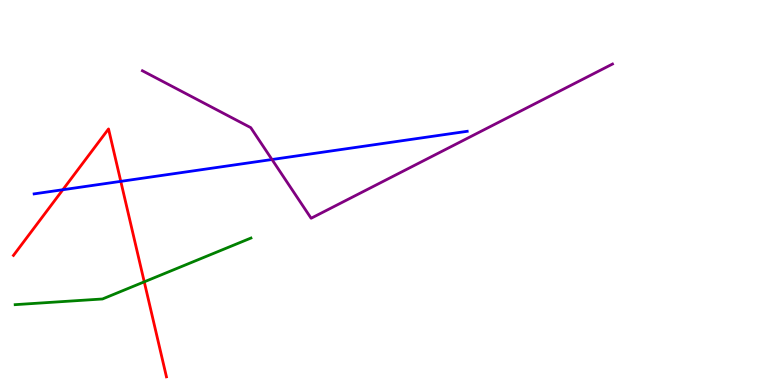[{'lines': ['blue', 'red'], 'intersections': [{'x': 0.811, 'y': 5.07}, {'x': 1.56, 'y': 5.29}]}, {'lines': ['green', 'red'], 'intersections': [{'x': 1.86, 'y': 2.68}]}, {'lines': ['purple', 'red'], 'intersections': []}, {'lines': ['blue', 'green'], 'intersections': []}, {'lines': ['blue', 'purple'], 'intersections': [{'x': 3.51, 'y': 5.86}]}, {'lines': ['green', 'purple'], 'intersections': []}]